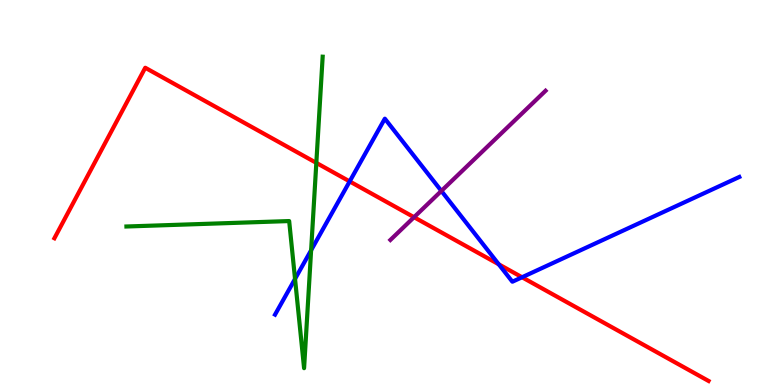[{'lines': ['blue', 'red'], 'intersections': [{'x': 4.51, 'y': 5.29}, {'x': 6.44, 'y': 3.14}, {'x': 6.74, 'y': 2.8}]}, {'lines': ['green', 'red'], 'intersections': [{'x': 4.08, 'y': 5.77}]}, {'lines': ['purple', 'red'], 'intersections': [{'x': 5.34, 'y': 4.36}]}, {'lines': ['blue', 'green'], 'intersections': [{'x': 3.81, 'y': 2.76}, {'x': 4.01, 'y': 3.5}]}, {'lines': ['blue', 'purple'], 'intersections': [{'x': 5.7, 'y': 5.04}]}, {'lines': ['green', 'purple'], 'intersections': []}]